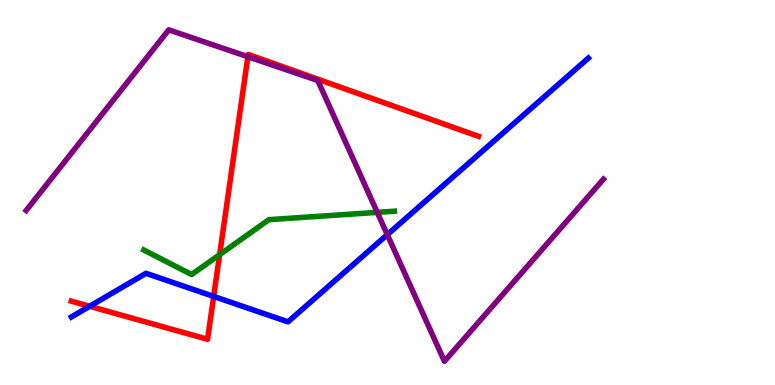[{'lines': ['blue', 'red'], 'intersections': [{'x': 1.16, 'y': 2.04}, {'x': 2.76, 'y': 2.3}]}, {'lines': ['green', 'red'], 'intersections': [{'x': 2.83, 'y': 3.39}]}, {'lines': ['purple', 'red'], 'intersections': [{'x': 3.2, 'y': 8.53}]}, {'lines': ['blue', 'green'], 'intersections': []}, {'lines': ['blue', 'purple'], 'intersections': [{'x': 5.0, 'y': 3.91}]}, {'lines': ['green', 'purple'], 'intersections': [{'x': 4.87, 'y': 4.48}]}]